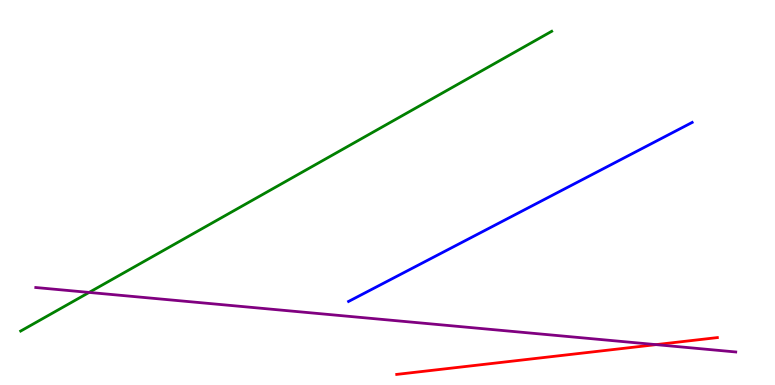[{'lines': ['blue', 'red'], 'intersections': []}, {'lines': ['green', 'red'], 'intersections': []}, {'lines': ['purple', 'red'], 'intersections': [{'x': 8.46, 'y': 1.05}]}, {'lines': ['blue', 'green'], 'intersections': []}, {'lines': ['blue', 'purple'], 'intersections': []}, {'lines': ['green', 'purple'], 'intersections': [{'x': 1.15, 'y': 2.4}]}]